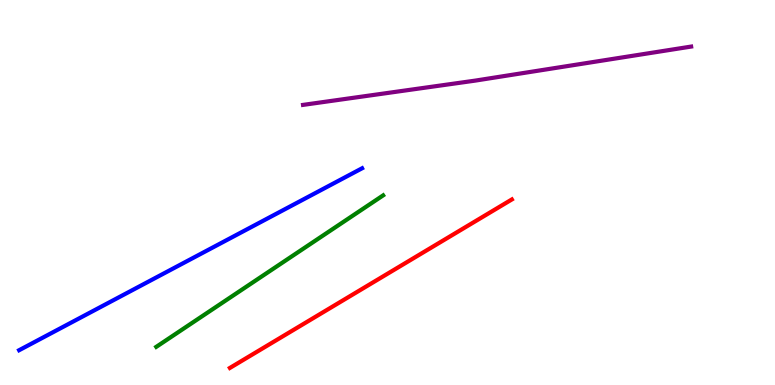[{'lines': ['blue', 'red'], 'intersections': []}, {'lines': ['green', 'red'], 'intersections': []}, {'lines': ['purple', 'red'], 'intersections': []}, {'lines': ['blue', 'green'], 'intersections': []}, {'lines': ['blue', 'purple'], 'intersections': []}, {'lines': ['green', 'purple'], 'intersections': []}]